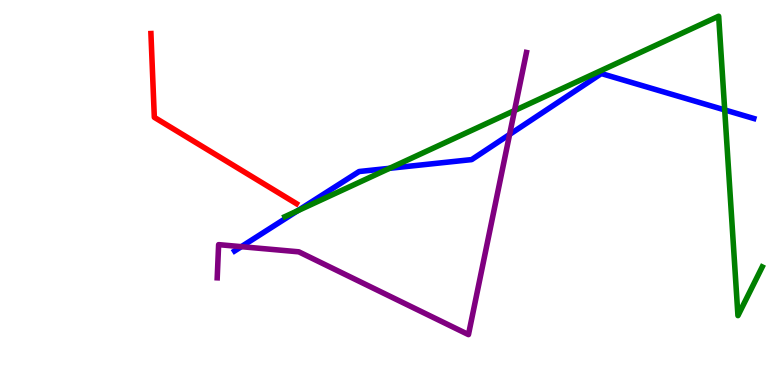[{'lines': ['blue', 'red'], 'intersections': []}, {'lines': ['green', 'red'], 'intersections': []}, {'lines': ['purple', 'red'], 'intersections': []}, {'lines': ['blue', 'green'], 'intersections': [{'x': 3.84, 'y': 4.52}, {'x': 5.03, 'y': 5.63}, {'x': 9.35, 'y': 7.15}]}, {'lines': ['blue', 'purple'], 'intersections': [{'x': 3.11, 'y': 3.59}, {'x': 6.58, 'y': 6.51}]}, {'lines': ['green', 'purple'], 'intersections': [{'x': 6.64, 'y': 7.13}]}]